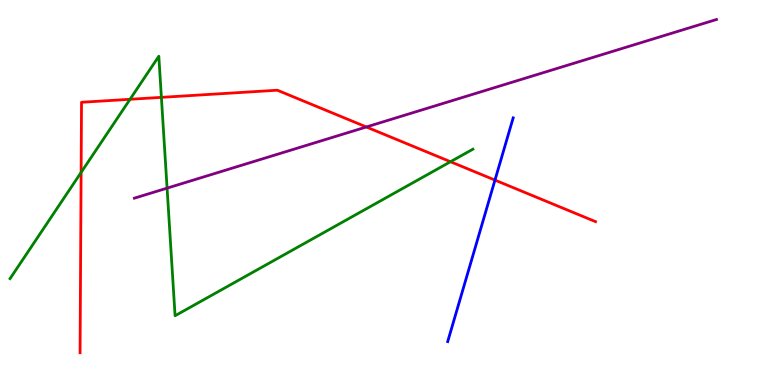[{'lines': ['blue', 'red'], 'intersections': [{'x': 6.39, 'y': 5.32}]}, {'lines': ['green', 'red'], 'intersections': [{'x': 1.05, 'y': 5.52}, {'x': 1.68, 'y': 7.42}, {'x': 2.08, 'y': 7.47}, {'x': 5.81, 'y': 5.8}]}, {'lines': ['purple', 'red'], 'intersections': [{'x': 4.73, 'y': 6.7}]}, {'lines': ['blue', 'green'], 'intersections': []}, {'lines': ['blue', 'purple'], 'intersections': []}, {'lines': ['green', 'purple'], 'intersections': [{'x': 2.16, 'y': 5.11}]}]